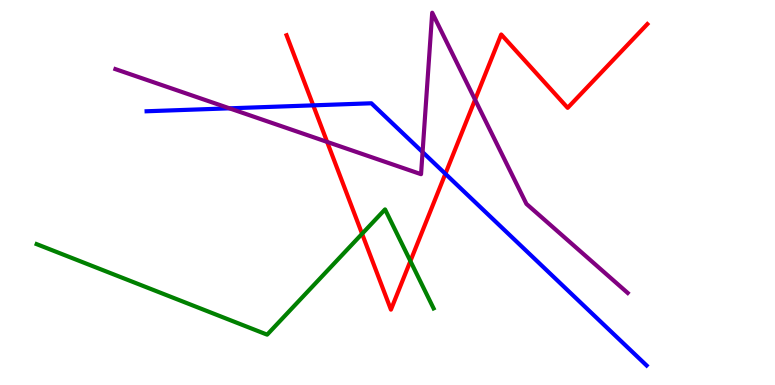[{'lines': ['blue', 'red'], 'intersections': [{'x': 4.04, 'y': 7.26}, {'x': 5.75, 'y': 5.49}]}, {'lines': ['green', 'red'], 'intersections': [{'x': 4.67, 'y': 3.93}, {'x': 5.3, 'y': 3.22}]}, {'lines': ['purple', 'red'], 'intersections': [{'x': 4.22, 'y': 6.31}, {'x': 6.13, 'y': 7.41}]}, {'lines': ['blue', 'green'], 'intersections': []}, {'lines': ['blue', 'purple'], 'intersections': [{'x': 2.96, 'y': 7.19}, {'x': 5.45, 'y': 6.05}]}, {'lines': ['green', 'purple'], 'intersections': []}]